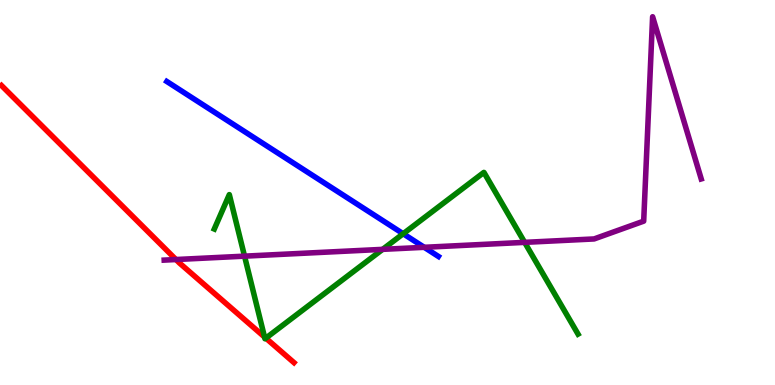[{'lines': ['blue', 'red'], 'intersections': []}, {'lines': ['green', 'red'], 'intersections': [{'x': 3.41, 'y': 1.25}, {'x': 3.43, 'y': 1.22}]}, {'lines': ['purple', 'red'], 'intersections': [{'x': 2.27, 'y': 3.26}]}, {'lines': ['blue', 'green'], 'intersections': [{'x': 5.2, 'y': 3.93}]}, {'lines': ['blue', 'purple'], 'intersections': [{'x': 5.47, 'y': 3.58}]}, {'lines': ['green', 'purple'], 'intersections': [{'x': 3.16, 'y': 3.35}, {'x': 4.94, 'y': 3.52}, {'x': 6.77, 'y': 3.7}]}]